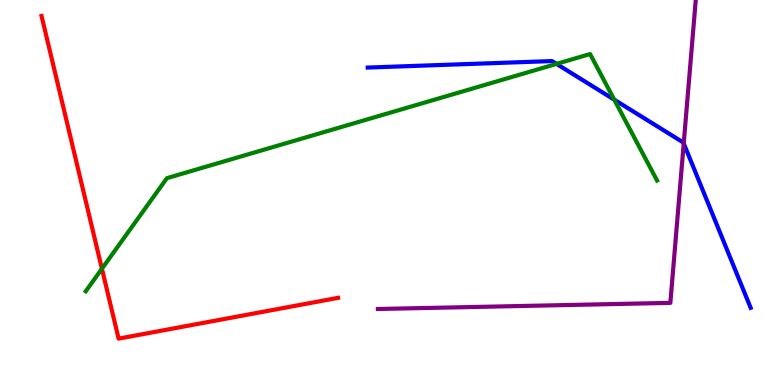[{'lines': ['blue', 'red'], 'intersections': []}, {'lines': ['green', 'red'], 'intersections': [{'x': 1.32, 'y': 3.02}]}, {'lines': ['purple', 'red'], 'intersections': []}, {'lines': ['blue', 'green'], 'intersections': [{'x': 7.18, 'y': 8.34}, {'x': 7.93, 'y': 7.41}]}, {'lines': ['blue', 'purple'], 'intersections': [{'x': 8.82, 'y': 6.27}]}, {'lines': ['green', 'purple'], 'intersections': []}]